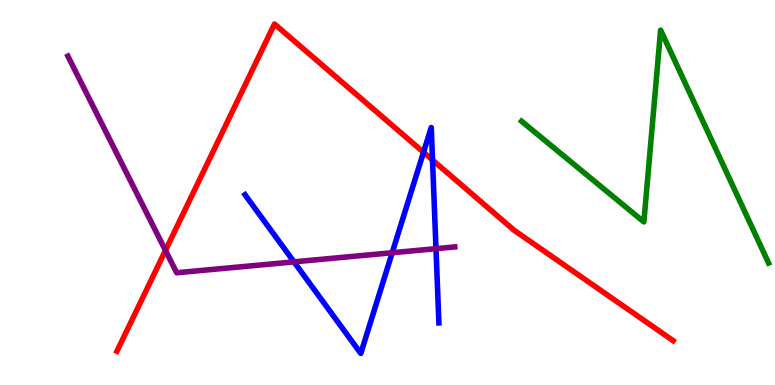[{'lines': ['blue', 'red'], 'intersections': [{'x': 5.46, 'y': 6.04}, {'x': 5.58, 'y': 5.84}]}, {'lines': ['green', 'red'], 'intersections': []}, {'lines': ['purple', 'red'], 'intersections': [{'x': 2.14, 'y': 3.5}]}, {'lines': ['blue', 'green'], 'intersections': []}, {'lines': ['blue', 'purple'], 'intersections': [{'x': 3.79, 'y': 3.2}, {'x': 5.06, 'y': 3.44}, {'x': 5.63, 'y': 3.54}]}, {'lines': ['green', 'purple'], 'intersections': []}]